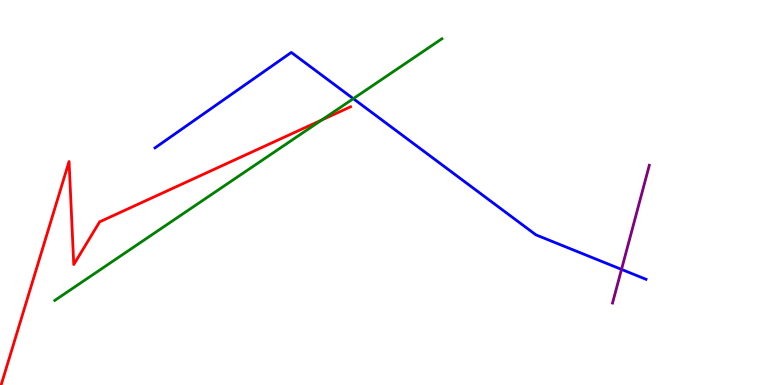[{'lines': ['blue', 'red'], 'intersections': []}, {'lines': ['green', 'red'], 'intersections': [{'x': 4.15, 'y': 6.88}]}, {'lines': ['purple', 'red'], 'intersections': []}, {'lines': ['blue', 'green'], 'intersections': [{'x': 4.56, 'y': 7.44}]}, {'lines': ['blue', 'purple'], 'intersections': [{'x': 8.02, 'y': 3.0}]}, {'lines': ['green', 'purple'], 'intersections': []}]